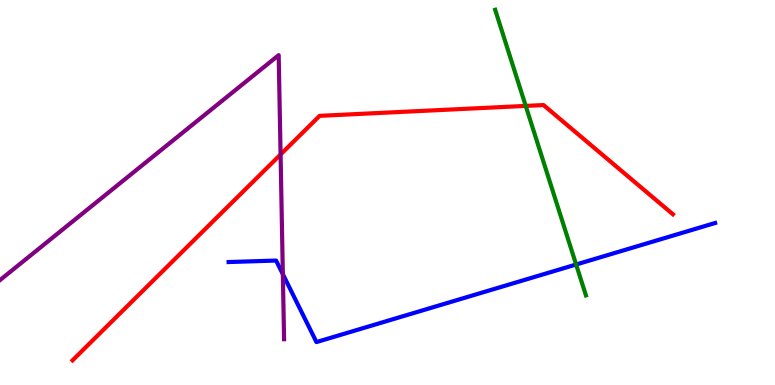[{'lines': ['blue', 'red'], 'intersections': []}, {'lines': ['green', 'red'], 'intersections': [{'x': 6.78, 'y': 7.25}]}, {'lines': ['purple', 'red'], 'intersections': [{'x': 3.62, 'y': 5.99}]}, {'lines': ['blue', 'green'], 'intersections': [{'x': 7.43, 'y': 3.13}]}, {'lines': ['blue', 'purple'], 'intersections': [{'x': 3.65, 'y': 2.88}]}, {'lines': ['green', 'purple'], 'intersections': []}]